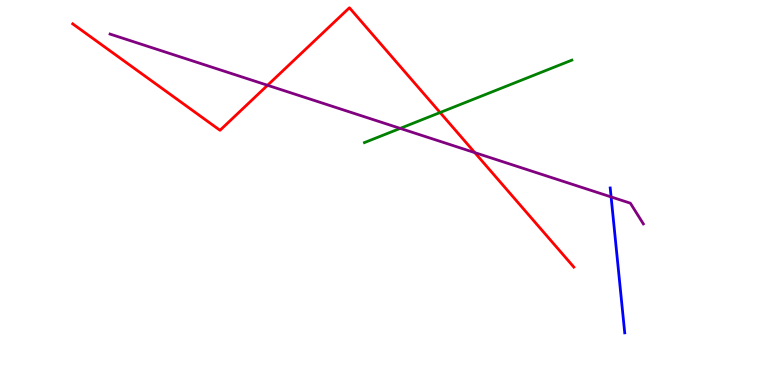[{'lines': ['blue', 'red'], 'intersections': []}, {'lines': ['green', 'red'], 'intersections': [{'x': 5.68, 'y': 7.08}]}, {'lines': ['purple', 'red'], 'intersections': [{'x': 3.45, 'y': 7.79}, {'x': 6.13, 'y': 6.04}]}, {'lines': ['blue', 'green'], 'intersections': []}, {'lines': ['blue', 'purple'], 'intersections': [{'x': 7.89, 'y': 4.89}]}, {'lines': ['green', 'purple'], 'intersections': [{'x': 5.16, 'y': 6.67}]}]